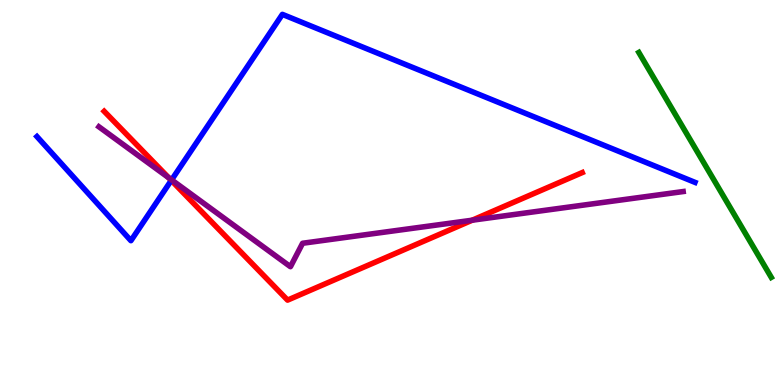[{'lines': ['blue', 'red'], 'intersections': [{'x': 2.21, 'y': 5.31}]}, {'lines': ['green', 'red'], 'intersections': []}, {'lines': ['purple', 'red'], 'intersections': [{'x': 2.18, 'y': 5.38}, {'x': 6.09, 'y': 4.28}]}, {'lines': ['blue', 'green'], 'intersections': []}, {'lines': ['blue', 'purple'], 'intersections': [{'x': 2.21, 'y': 5.33}]}, {'lines': ['green', 'purple'], 'intersections': []}]